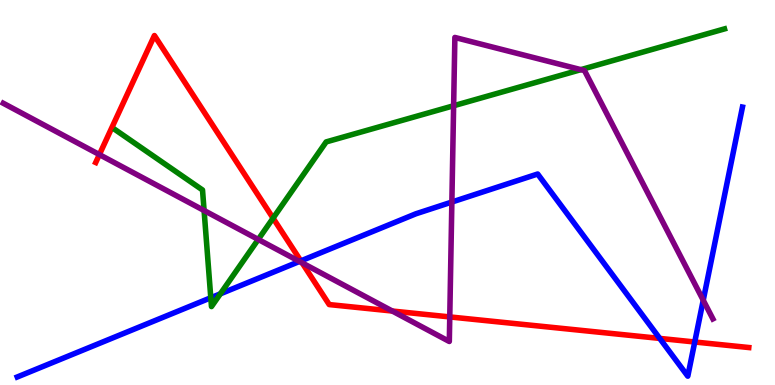[{'lines': ['blue', 'red'], 'intersections': [{'x': 3.88, 'y': 3.22}, {'x': 8.51, 'y': 1.21}, {'x': 8.96, 'y': 1.12}]}, {'lines': ['green', 'red'], 'intersections': [{'x': 3.52, 'y': 4.33}]}, {'lines': ['purple', 'red'], 'intersections': [{'x': 1.28, 'y': 5.98}, {'x': 3.9, 'y': 3.17}, {'x': 5.06, 'y': 1.92}, {'x': 5.8, 'y': 1.77}]}, {'lines': ['blue', 'green'], 'intersections': [{'x': 2.72, 'y': 2.27}, {'x': 2.84, 'y': 2.37}]}, {'lines': ['blue', 'purple'], 'intersections': [{'x': 3.86, 'y': 3.21}, {'x': 5.83, 'y': 4.75}, {'x': 9.07, 'y': 2.2}]}, {'lines': ['green', 'purple'], 'intersections': [{'x': 2.63, 'y': 4.53}, {'x': 3.33, 'y': 3.78}, {'x': 5.85, 'y': 7.25}, {'x': 7.5, 'y': 8.19}]}]